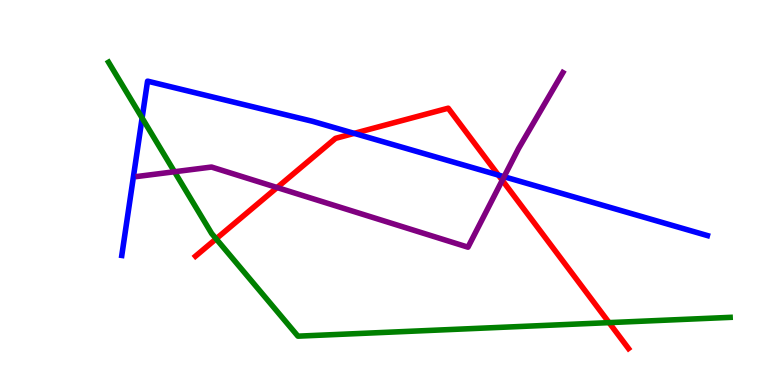[{'lines': ['blue', 'red'], 'intersections': [{'x': 4.57, 'y': 6.54}, {'x': 6.43, 'y': 5.45}]}, {'lines': ['green', 'red'], 'intersections': [{'x': 2.79, 'y': 3.8}, {'x': 7.86, 'y': 1.62}]}, {'lines': ['purple', 'red'], 'intersections': [{'x': 3.58, 'y': 5.13}, {'x': 6.48, 'y': 5.32}]}, {'lines': ['blue', 'green'], 'intersections': [{'x': 1.83, 'y': 6.94}]}, {'lines': ['blue', 'purple'], 'intersections': [{'x': 6.5, 'y': 5.41}]}, {'lines': ['green', 'purple'], 'intersections': [{'x': 2.25, 'y': 5.54}]}]